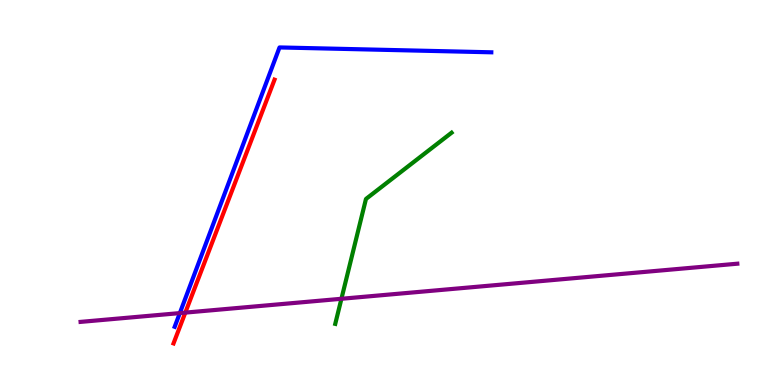[{'lines': ['blue', 'red'], 'intersections': []}, {'lines': ['green', 'red'], 'intersections': []}, {'lines': ['purple', 'red'], 'intersections': [{'x': 2.39, 'y': 1.88}]}, {'lines': ['blue', 'green'], 'intersections': []}, {'lines': ['blue', 'purple'], 'intersections': [{'x': 2.32, 'y': 1.87}]}, {'lines': ['green', 'purple'], 'intersections': [{'x': 4.41, 'y': 2.24}]}]